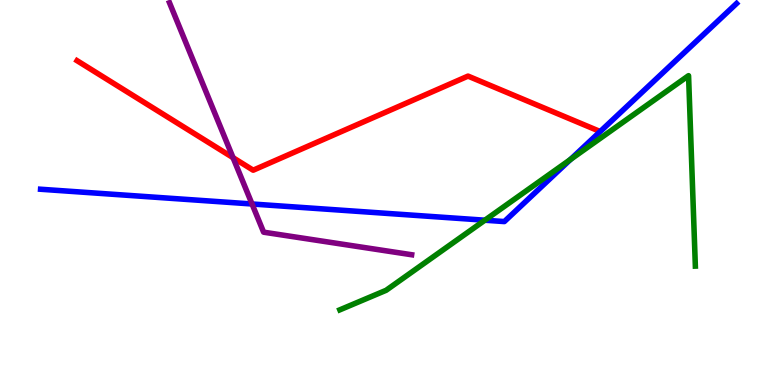[{'lines': ['blue', 'red'], 'intersections': []}, {'lines': ['green', 'red'], 'intersections': []}, {'lines': ['purple', 'red'], 'intersections': [{'x': 3.01, 'y': 5.9}]}, {'lines': ['blue', 'green'], 'intersections': [{'x': 6.26, 'y': 4.28}, {'x': 7.36, 'y': 5.86}]}, {'lines': ['blue', 'purple'], 'intersections': [{'x': 3.25, 'y': 4.7}]}, {'lines': ['green', 'purple'], 'intersections': []}]